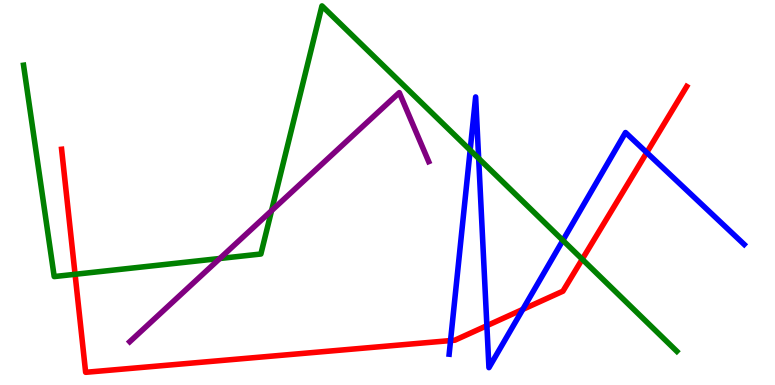[{'lines': ['blue', 'red'], 'intersections': [{'x': 5.81, 'y': 1.15}, {'x': 6.28, 'y': 1.54}, {'x': 6.75, 'y': 1.96}, {'x': 8.35, 'y': 6.04}]}, {'lines': ['green', 'red'], 'intersections': [{'x': 0.969, 'y': 2.88}, {'x': 7.51, 'y': 3.27}]}, {'lines': ['purple', 'red'], 'intersections': []}, {'lines': ['blue', 'green'], 'intersections': [{'x': 6.07, 'y': 6.1}, {'x': 6.18, 'y': 5.89}, {'x': 7.26, 'y': 3.76}]}, {'lines': ['blue', 'purple'], 'intersections': []}, {'lines': ['green', 'purple'], 'intersections': [{'x': 2.84, 'y': 3.29}, {'x': 3.5, 'y': 4.53}]}]